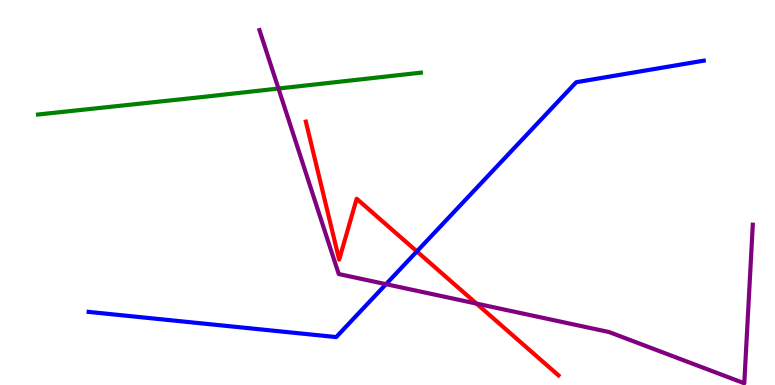[{'lines': ['blue', 'red'], 'intersections': [{'x': 5.38, 'y': 3.47}]}, {'lines': ['green', 'red'], 'intersections': []}, {'lines': ['purple', 'red'], 'intersections': [{'x': 6.15, 'y': 2.11}]}, {'lines': ['blue', 'green'], 'intersections': []}, {'lines': ['blue', 'purple'], 'intersections': [{'x': 4.98, 'y': 2.62}]}, {'lines': ['green', 'purple'], 'intersections': [{'x': 3.59, 'y': 7.7}]}]